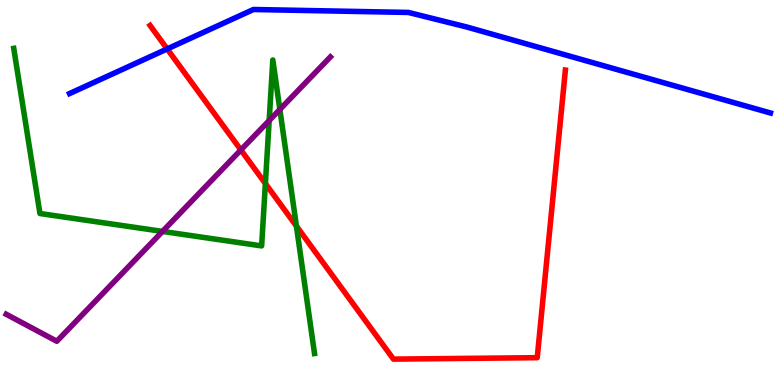[{'lines': ['blue', 'red'], 'intersections': [{'x': 2.16, 'y': 8.73}]}, {'lines': ['green', 'red'], 'intersections': [{'x': 3.42, 'y': 5.23}, {'x': 3.82, 'y': 4.13}]}, {'lines': ['purple', 'red'], 'intersections': [{'x': 3.11, 'y': 6.11}]}, {'lines': ['blue', 'green'], 'intersections': []}, {'lines': ['blue', 'purple'], 'intersections': []}, {'lines': ['green', 'purple'], 'intersections': [{'x': 2.1, 'y': 3.99}, {'x': 3.47, 'y': 6.87}, {'x': 3.61, 'y': 7.16}]}]